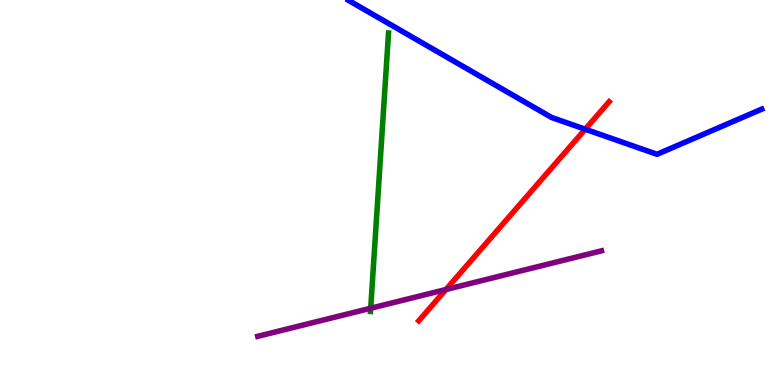[{'lines': ['blue', 'red'], 'intersections': [{'x': 7.55, 'y': 6.64}]}, {'lines': ['green', 'red'], 'intersections': []}, {'lines': ['purple', 'red'], 'intersections': [{'x': 5.75, 'y': 2.48}]}, {'lines': ['blue', 'green'], 'intersections': []}, {'lines': ['blue', 'purple'], 'intersections': []}, {'lines': ['green', 'purple'], 'intersections': [{'x': 4.78, 'y': 1.99}]}]